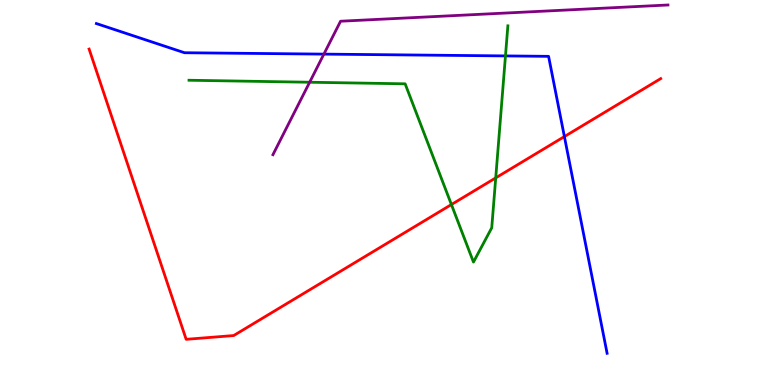[{'lines': ['blue', 'red'], 'intersections': [{'x': 7.28, 'y': 6.45}]}, {'lines': ['green', 'red'], 'intersections': [{'x': 5.82, 'y': 4.69}, {'x': 6.4, 'y': 5.38}]}, {'lines': ['purple', 'red'], 'intersections': []}, {'lines': ['blue', 'green'], 'intersections': [{'x': 6.52, 'y': 8.55}]}, {'lines': ['blue', 'purple'], 'intersections': [{'x': 4.18, 'y': 8.59}]}, {'lines': ['green', 'purple'], 'intersections': [{'x': 4.0, 'y': 7.86}]}]